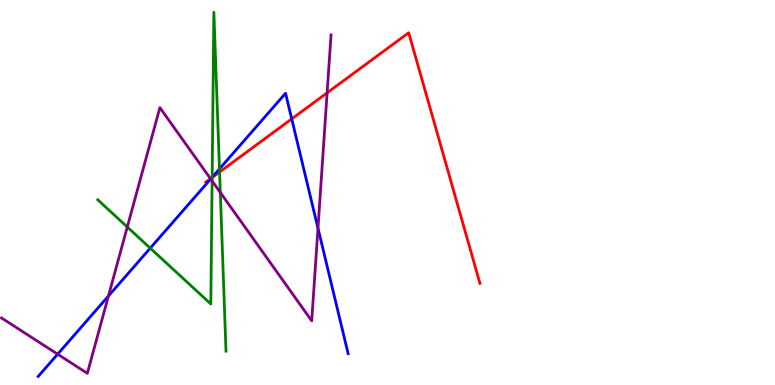[{'lines': ['blue', 'red'], 'intersections': [{'x': 2.73, 'y': 5.38}, {'x': 3.76, 'y': 6.91}]}, {'lines': ['green', 'red'], 'intersections': [{'x': 2.74, 'y': 5.39}, {'x': 2.83, 'y': 5.53}]}, {'lines': ['purple', 'red'], 'intersections': [{'x': 2.72, 'y': 5.36}, {'x': 4.22, 'y': 7.59}]}, {'lines': ['blue', 'green'], 'intersections': [{'x': 1.94, 'y': 3.55}, {'x': 2.74, 'y': 5.39}, {'x': 2.83, 'y': 5.61}]}, {'lines': ['blue', 'purple'], 'intersections': [{'x': 0.744, 'y': 0.801}, {'x': 1.4, 'y': 2.31}, {'x': 2.72, 'y': 5.35}, {'x': 4.1, 'y': 4.07}]}, {'lines': ['green', 'purple'], 'intersections': [{'x': 1.64, 'y': 4.1}, {'x': 2.74, 'y': 5.3}, {'x': 2.84, 'y': 5.0}]}]